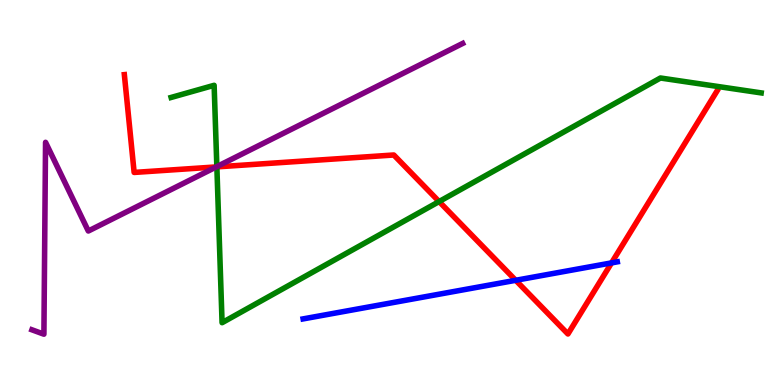[{'lines': ['blue', 'red'], 'intersections': [{'x': 6.65, 'y': 2.72}, {'x': 7.89, 'y': 3.17}]}, {'lines': ['green', 'red'], 'intersections': [{'x': 2.8, 'y': 5.67}, {'x': 5.67, 'y': 4.76}]}, {'lines': ['purple', 'red'], 'intersections': [{'x': 2.79, 'y': 5.66}]}, {'lines': ['blue', 'green'], 'intersections': []}, {'lines': ['blue', 'purple'], 'intersections': []}, {'lines': ['green', 'purple'], 'intersections': [{'x': 2.8, 'y': 5.67}]}]